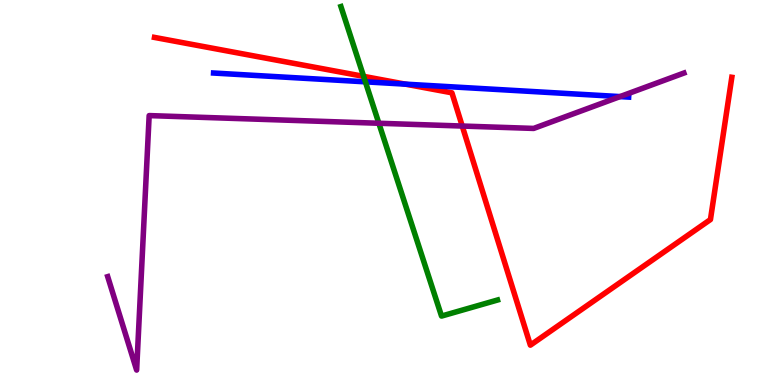[{'lines': ['blue', 'red'], 'intersections': [{'x': 5.23, 'y': 7.81}]}, {'lines': ['green', 'red'], 'intersections': [{'x': 4.69, 'y': 8.02}]}, {'lines': ['purple', 'red'], 'intersections': [{'x': 5.96, 'y': 6.73}]}, {'lines': ['blue', 'green'], 'intersections': [{'x': 4.71, 'y': 7.87}]}, {'lines': ['blue', 'purple'], 'intersections': [{'x': 8.0, 'y': 7.49}]}, {'lines': ['green', 'purple'], 'intersections': [{'x': 4.89, 'y': 6.8}]}]